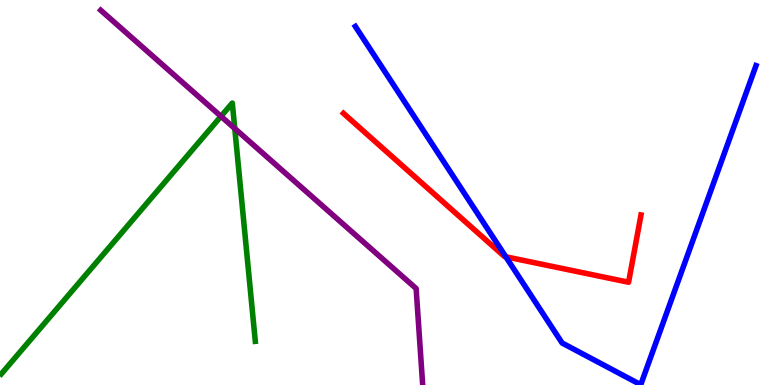[{'lines': ['blue', 'red'], 'intersections': [{'x': 6.53, 'y': 3.33}]}, {'lines': ['green', 'red'], 'intersections': []}, {'lines': ['purple', 'red'], 'intersections': []}, {'lines': ['blue', 'green'], 'intersections': []}, {'lines': ['blue', 'purple'], 'intersections': []}, {'lines': ['green', 'purple'], 'intersections': [{'x': 2.85, 'y': 6.98}, {'x': 3.03, 'y': 6.66}]}]